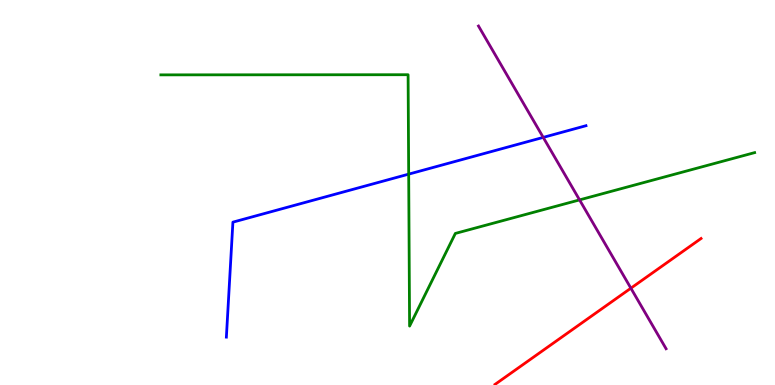[{'lines': ['blue', 'red'], 'intersections': []}, {'lines': ['green', 'red'], 'intersections': []}, {'lines': ['purple', 'red'], 'intersections': [{'x': 8.14, 'y': 2.51}]}, {'lines': ['blue', 'green'], 'intersections': [{'x': 5.27, 'y': 5.48}]}, {'lines': ['blue', 'purple'], 'intersections': [{'x': 7.01, 'y': 6.43}]}, {'lines': ['green', 'purple'], 'intersections': [{'x': 7.48, 'y': 4.81}]}]